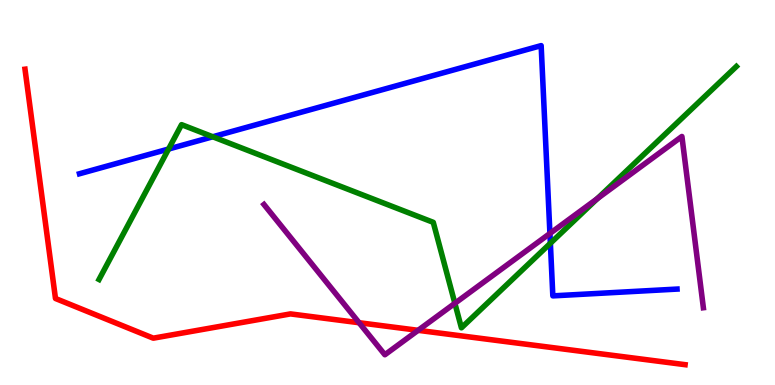[{'lines': ['blue', 'red'], 'intersections': []}, {'lines': ['green', 'red'], 'intersections': []}, {'lines': ['purple', 'red'], 'intersections': [{'x': 4.63, 'y': 1.62}, {'x': 5.4, 'y': 1.42}]}, {'lines': ['blue', 'green'], 'intersections': [{'x': 2.18, 'y': 6.13}, {'x': 2.75, 'y': 6.45}, {'x': 7.1, 'y': 3.68}]}, {'lines': ['blue', 'purple'], 'intersections': [{'x': 7.1, 'y': 3.94}]}, {'lines': ['green', 'purple'], 'intersections': [{'x': 5.87, 'y': 2.12}, {'x': 7.71, 'y': 4.84}]}]